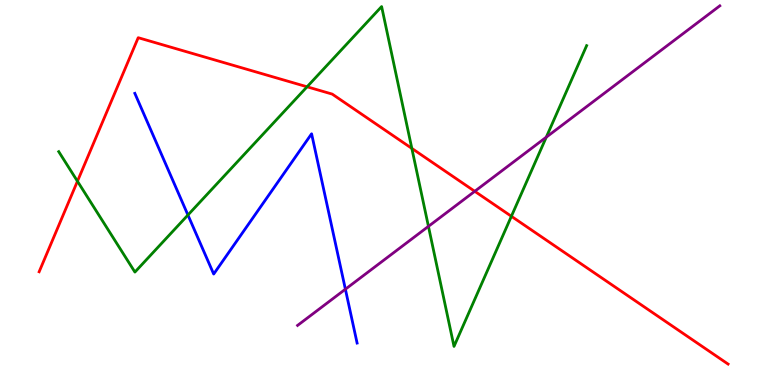[{'lines': ['blue', 'red'], 'intersections': []}, {'lines': ['green', 'red'], 'intersections': [{'x': 0.999, 'y': 5.29}, {'x': 3.96, 'y': 7.75}, {'x': 5.31, 'y': 6.15}, {'x': 6.6, 'y': 4.38}]}, {'lines': ['purple', 'red'], 'intersections': [{'x': 6.13, 'y': 5.03}]}, {'lines': ['blue', 'green'], 'intersections': [{'x': 2.42, 'y': 4.42}]}, {'lines': ['blue', 'purple'], 'intersections': [{'x': 4.46, 'y': 2.49}]}, {'lines': ['green', 'purple'], 'intersections': [{'x': 5.53, 'y': 4.12}, {'x': 7.05, 'y': 6.44}]}]